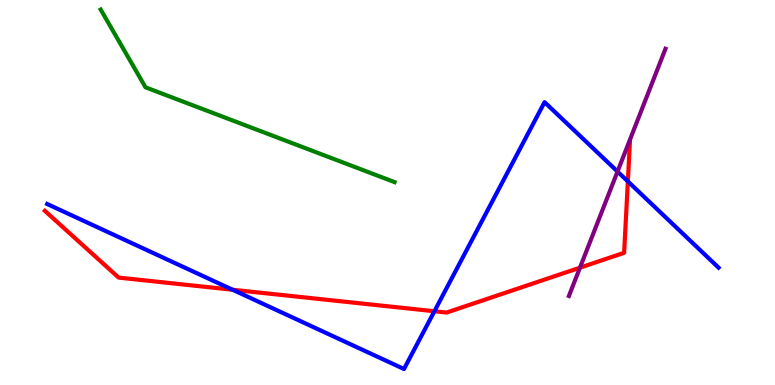[{'lines': ['blue', 'red'], 'intersections': [{'x': 3.0, 'y': 2.47}, {'x': 5.61, 'y': 1.92}, {'x': 8.1, 'y': 5.29}]}, {'lines': ['green', 'red'], 'intersections': []}, {'lines': ['purple', 'red'], 'intersections': [{'x': 7.48, 'y': 3.05}]}, {'lines': ['blue', 'green'], 'intersections': []}, {'lines': ['blue', 'purple'], 'intersections': [{'x': 7.97, 'y': 5.54}]}, {'lines': ['green', 'purple'], 'intersections': []}]